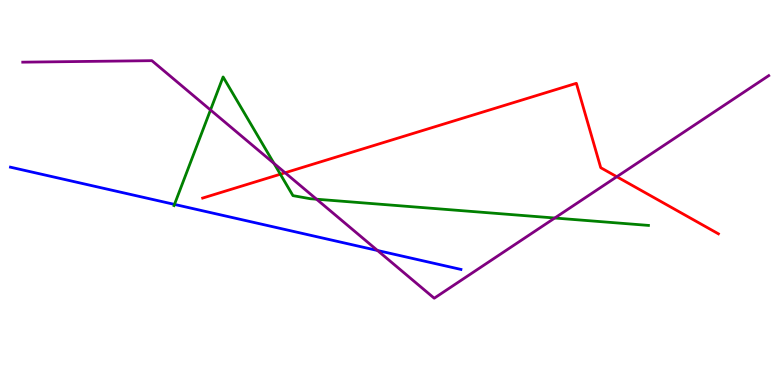[{'lines': ['blue', 'red'], 'intersections': []}, {'lines': ['green', 'red'], 'intersections': [{'x': 3.62, 'y': 5.48}]}, {'lines': ['purple', 'red'], 'intersections': [{'x': 3.68, 'y': 5.51}, {'x': 7.96, 'y': 5.41}]}, {'lines': ['blue', 'green'], 'intersections': [{'x': 2.25, 'y': 4.69}]}, {'lines': ['blue', 'purple'], 'intersections': [{'x': 4.87, 'y': 3.49}]}, {'lines': ['green', 'purple'], 'intersections': [{'x': 2.72, 'y': 7.14}, {'x': 3.54, 'y': 5.76}, {'x': 4.08, 'y': 4.83}, {'x': 7.16, 'y': 4.34}]}]